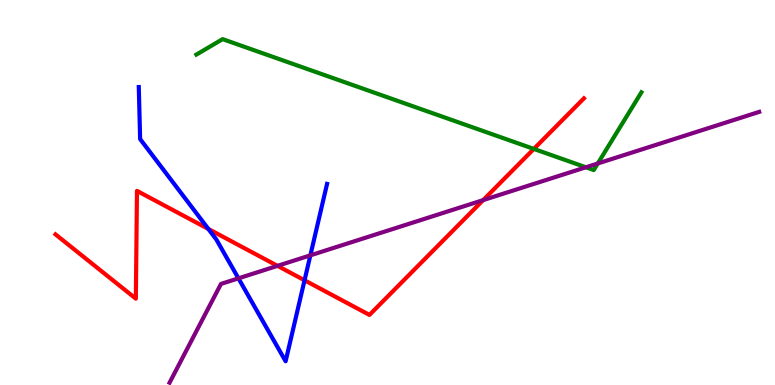[{'lines': ['blue', 'red'], 'intersections': [{'x': 2.69, 'y': 4.05}, {'x': 3.93, 'y': 2.72}]}, {'lines': ['green', 'red'], 'intersections': [{'x': 6.89, 'y': 6.13}]}, {'lines': ['purple', 'red'], 'intersections': [{'x': 3.58, 'y': 3.09}, {'x': 6.23, 'y': 4.8}]}, {'lines': ['blue', 'green'], 'intersections': []}, {'lines': ['blue', 'purple'], 'intersections': [{'x': 3.08, 'y': 2.77}, {'x': 4.0, 'y': 3.37}]}, {'lines': ['green', 'purple'], 'intersections': [{'x': 7.56, 'y': 5.65}, {'x': 7.71, 'y': 5.75}]}]